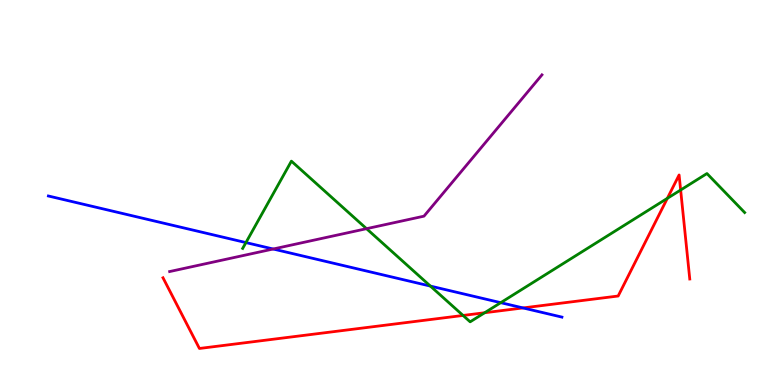[{'lines': ['blue', 'red'], 'intersections': [{'x': 6.75, 'y': 2.0}]}, {'lines': ['green', 'red'], 'intersections': [{'x': 5.97, 'y': 1.81}, {'x': 6.25, 'y': 1.88}, {'x': 8.61, 'y': 4.85}, {'x': 8.78, 'y': 5.06}]}, {'lines': ['purple', 'red'], 'intersections': []}, {'lines': ['blue', 'green'], 'intersections': [{'x': 3.17, 'y': 3.7}, {'x': 5.55, 'y': 2.57}, {'x': 6.46, 'y': 2.14}]}, {'lines': ['blue', 'purple'], 'intersections': [{'x': 3.53, 'y': 3.53}]}, {'lines': ['green', 'purple'], 'intersections': [{'x': 4.73, 'y': 4.06}]}]